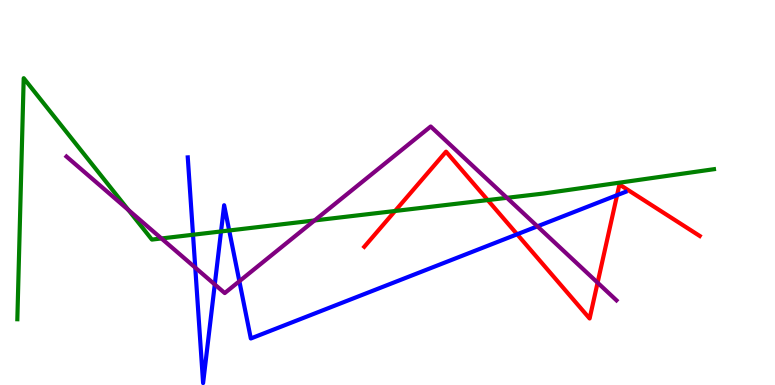[{'lines': ['blue', 'red'], 'intersections': [{'x': 6.67, 'y': 3.92}, {'x': 7.96, 'y': 4.93}]}, {'lines': ['green', 'red'], 'intersections': [{'x': 5.1, 'y': 4.52}, {'x': 6.29, 'y': 4.8}]}, {'lines': ['purple', 'red'], 'intersections': [{'x': 7.71, 'y': 2.66}]}, {'lines': ['blue', 'green'], 'intersections': [{'x': 2.49, 'y': 3.9}, {'x': 2.85, 'y': 3.99}, {'x': 2.96, 'y': 4.01}]}, {'lines': ['blue', 'purple'], 'intersections': [{'x': 2.52, 'y': 3.05}, {'x': 2.77, 'y': 2.61}, {'x': 3.09, 'y': 2.7}, {'x': 6.93, 'y': 4.12}]}, {'lines': ['green', 'purple'], 'intersections': [{'x': 1.66, 'y': 4.55}, {'x': 2.08, 'y': 3.81}, {'x': 4.06, 'y': 4.27}, {'x': 6.54, 'y': 4.86}]}]